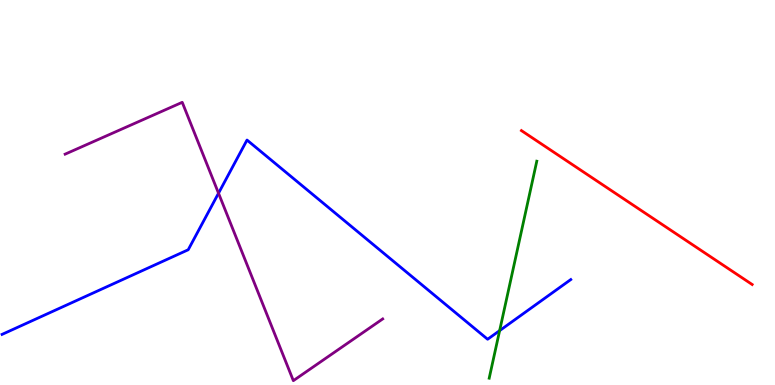[{'lines': ['blue', 'red'], 'intersections': []}, {'lines': ['green', 'red'], 'intersections': []}, {'lines': ['purple', 'red'], 'intersections': []}, {'lines': ['blue', 'green'], 'intersections': [{'x': 6.45, 'y': 1.41}]}, {'lines': ['blue', 'purple'], 'intersections': [{'x': 2.82, 'y': 4.98}]}, {'lines': ['green', 'purple'], 'intersections': []}]